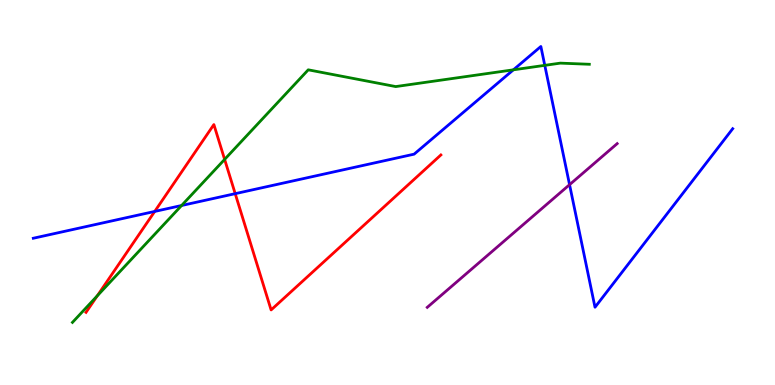[{'lines': ['blue', 'red'], 'intersections': [{'x': 2.0, 'y': 4.51}, {'x': 3.03, 'y': 4.97}]}, {'lines': ['green', 'red'], 'intersections': [{'x': 1.25, 'y': 2.32}, {'x': 2.9, 'y': 5.86}]}, {'lines': ['purple', 'red'], 'intersections': []}, {'lines': ['blue', 'green'], 'intersections': [{'x': 2.34, 'y': 4.66}, {'x': 6.62, 'y': 8.19}, {'x': 7.03, 'y': 8.3}]}, {'lines': ['blue', 'purple'], 'intersections': [{'x': 7.35, 'y': 5.2}]}, {'lines': ['green', 'purple'], 'intersections': []}]